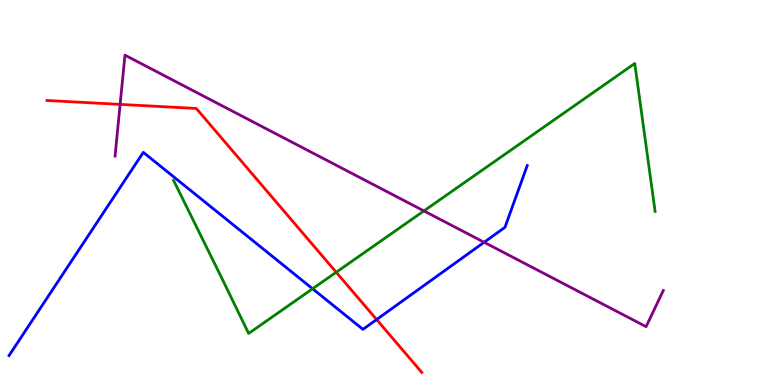[{'lines': ['blue', 'red'], 'intersections': [{'x': 4.86, 'y': 1.7}]}, {'lines': ['green', 'red'], 'intersections': [{'x': 4.34, 'y': 2.93}]}, {'lines': ['purple', 'red'], 'intersections': [{'x': 1.55, 'y': 7.29}]}, {'lines': ['blue', 'green'], 'intersections': [{'x': 4.03, 'y': 2.5}]}, {'lines': ['blue', 'purple'], 'intersections': [{'x': 6.25, 'y': 3.71}]}, {'lines': ['green', 'purple'], 'intersections': [{'x': 5.47, 'y': 4.52}]}]